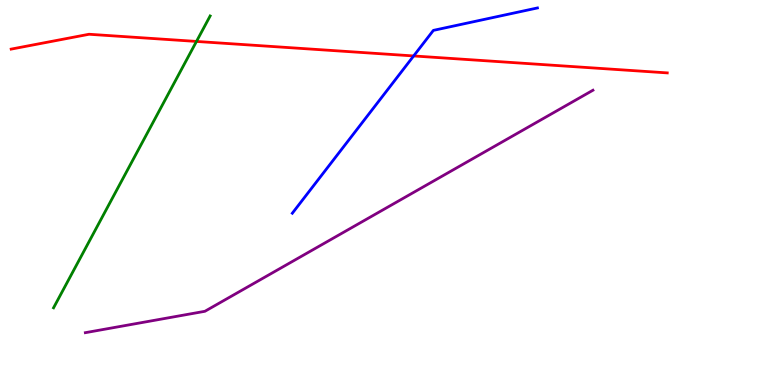[{'lines': ['blue', 'red'], 'intersections': [{'x': 5.34, 'y': 8.55}]}, {'lines': ['green', 'red'], 'intersections': [{'x': 2.54, 'y': 8.92}]}, {'lines': ['purple', 'red'], 'intersections': []}, {'lines': ['blue', 'green'], 'intersections': []}, {'lines': ['blue', 'purple'], 'intersections': []}, {'lines': ['green', 'purple'], 'intersections': []}]